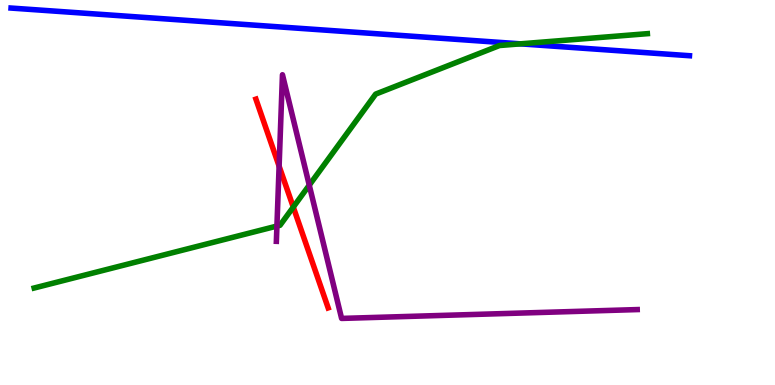[{'lines': ['blue', 'red'], 'intersections': []}, {'lines': ['green', 'red'], 'intersections': [{'x': 3.78, 'y': 4.62}]}, {'lines': ['purple', 'red'], 'intersections': [{'x': 3.6, 'y': 5.68}]}, {'lines': ['blue', 'green'], 'intersections': [{'x': 6.72, 'y': 8.86}]}, {'lines': ['blue', 'purple'], 'intersections': []}, {'lines': ['green', 'purple'], 'intersections': [{'x': 3.57, 'y': 4.13}, {'x': 3.99, 'y': 5.19}]}]